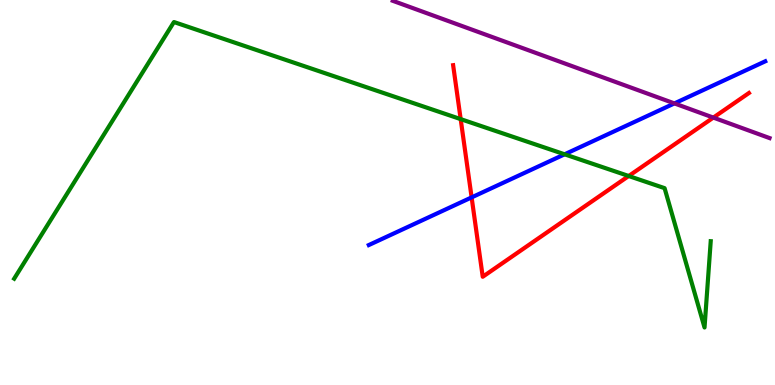[{'lines': ['blue', 'red'], 'intersections': [{'x': 6.09, 'y': 4.87}]}, {'lines': ['green', 'red'], 'intersections': [{'x': 5.94, 'y': 6.91}, {'x': 8.11, 'y': 5.43}]}, {'lines': ['purple', 'red'], 'intersections': [{'x': 9.2, 'y': 6.95}]}, {'lines': ['blue', 'green'], 'intersections': [{'x': 7.29, 'y': 5.99}]}, {'lines': ['blue', 'purple'], 'intersections': [{'x': 8.7, 'y': 7.31}]}, {'lines': ['green', 'purple'], 'intersections': []}]